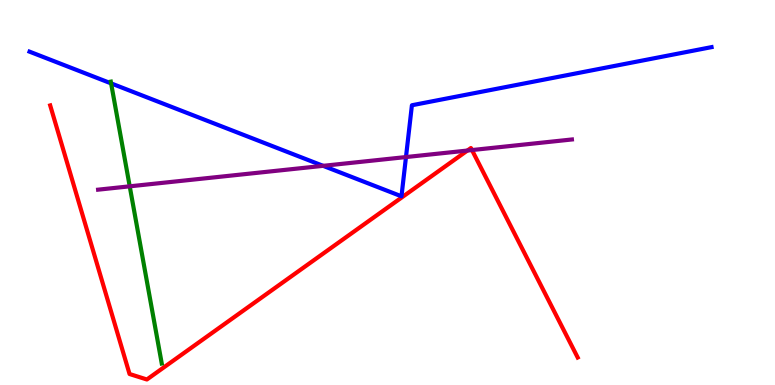[{'lines': ['blue', 'red'], 'intersections': []}, {'lines': ['green', 'red'], 'intersections': []}, {'lines': ['purple', 'red'], 'intersections': [{'x': 6.03, 'y': 6.09}, {'x': 6.09, 'y': 6.1}]}, {'lines': ['blue', 'green'], 'intersections': [{'x': 1.43, 'y': 7.83}]}, {'lines': ['blue', 'purple'], 'intersections': [{'x': 4.17, 'y': 5.69}, {'x': 5.24, 'y': 5.92}]}, {'lines': ['green', 'purple'], 'intersections': [{'x': 1.67, 'y': 5.16}]}]